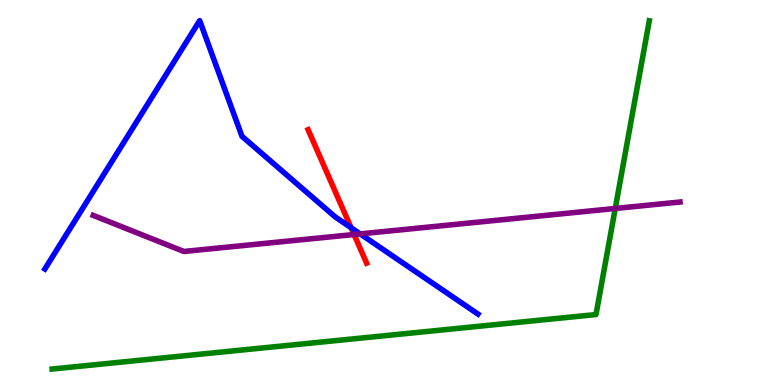[{'lines': ['blue', 'red'], 'intersections': [{'x': 4.53, 'y': 4.09}]}, {'lines': ['green', 'red'], 'intersections': []}, {'lines': ['purple', 'red'], 'intersections': [{'x': 4.57, 'y': 3.91}]}, {'lines': ['blue', 'green'], 'intersections': []}, {'lines': ['blue', 'purple'], 'intersections': [{'x': 4.65, 'y': 3.92}]}, {'lines': ['green', 'purple'], 'intersections': [{'x': 7.94, 'y': 4.59}]}]